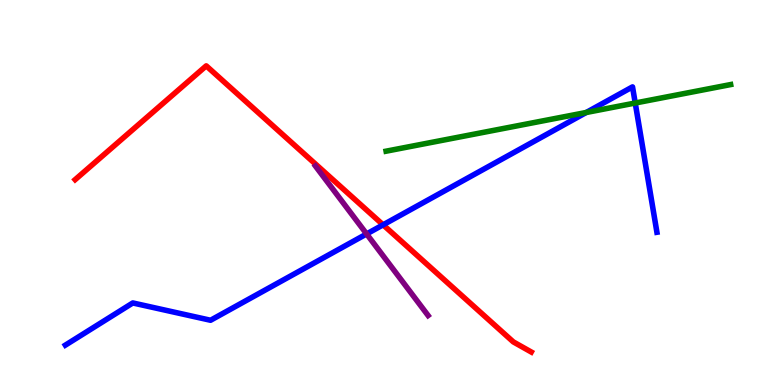[{'lines': ['blue', 'red'], 'intersections': [{'x': 4.94, 'y': 4.16}]}, {'lines': ['green', 'red'], 'intersections': []}, {'lines': ['purple', 'red'], 'intersections': []}, {'lines': ['blue', 'green'], 'intersections': [{'x': 7.56, 'y': 7.08}, {'x': 8.2, 'y': 7.32}]}, {'lines': ['blue', 'purple'], 'intersections': [{'x': 4.73, 'y': 3.92}]}, {'lines': ['green', 'purple'], 'intersections': []}]